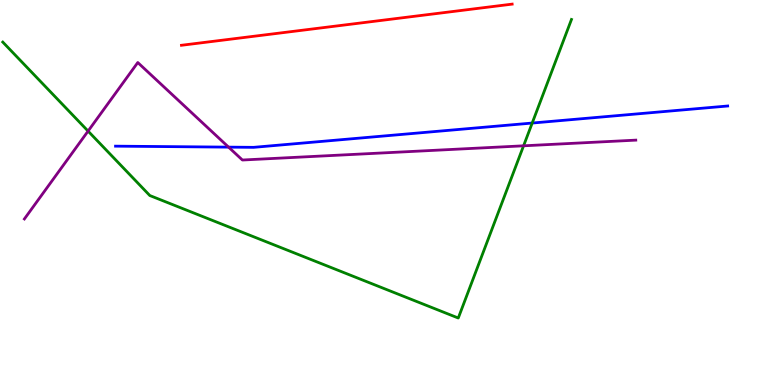[{'lines': ['blue', 'red'], 'intersections': []}, {'lines': ['green', 'red'], 'intersections': []}, {'lines': ['purple', 'red'], 'intersections': []}, {'lines': ['blue', 'green'], 'intersections': [{'x': 6.87, 'y': 6.8}]}, {'lines': ['blue', 'purple'], 'intersections': [{'x': 2.95, 'y': 6.18}]}, {'lines': ['green', 'purple'], 'intersections': [{'x': 1.14, 'y': 6.59}, {'x': 6.76, 'y': 6.21}]}]